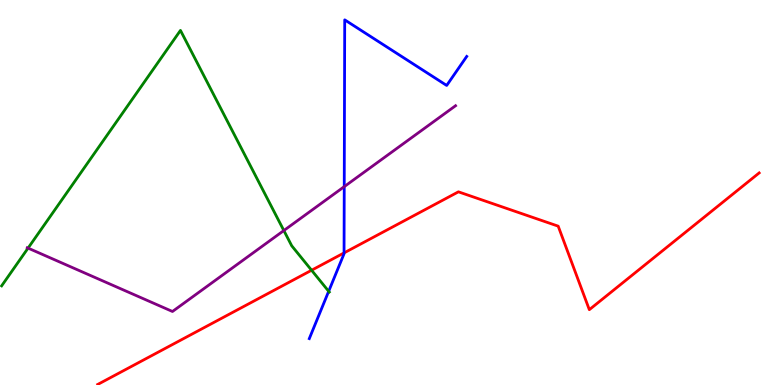[{'lines': ['blue', 'red'], 'intersections': [{'x': 4.44, 'y': 3.43}]}, {'lines': ['green', 'red'], 'intersections': [{'x': 4.02, 'y': 2.98}]}, {'lines': ['purple', 'red'], 'intersections': []}, {'lines': ['blue', 'green'], 'intersections': [{'x': 4.24, 'y': 2.43}]}, {'lines': ['blue', 'purple'], 'intersections': [{'x': 4.44, 'y': 5.15}]}, {'lines': ['green', 'purple'], 'intersections': [{'x': 0.362, 'y': 3.56}, {'x': 3.66, 'y': 4.01}]}]